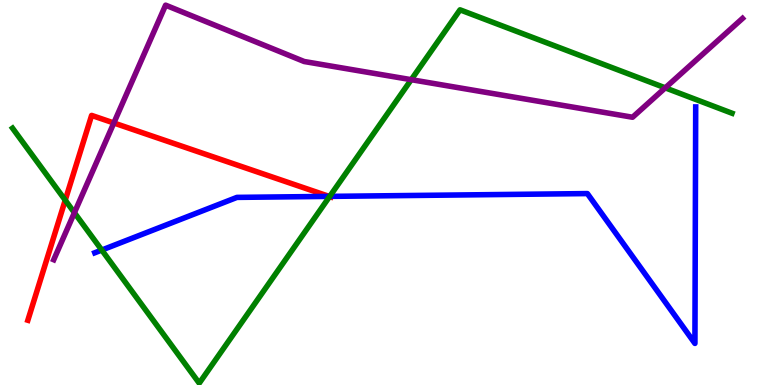[{'lines': ['blue', 'red'], 'intersections': [{'x': 4.25, 'y': 4.9}]}, {'lines': ['green', 'red'], 'intersections': [{'x': 0.842, 'y': 4.8}, {'x': 4.25, 'y': 4.89}]}, {'lines': ['purple', 'red'], 'intersections': [{'x': 1.47, 'y': 6.81}]}, {'lines': ['blue', 'green'], 'intersections': [{'x': 1.31, 'y': 3.5}, {'x': 4.25, 'y': 4.9}]}, {'lines': ['blue', 'purple'], 'intersections': []}, {'lines': ['green', 'purple'], 'intersections': [{'x': 0.96, 'y': 4.48}, {'x': 5.31, 'y': 7.93}, {'x': 8.58, 'y': 7.72}]}]